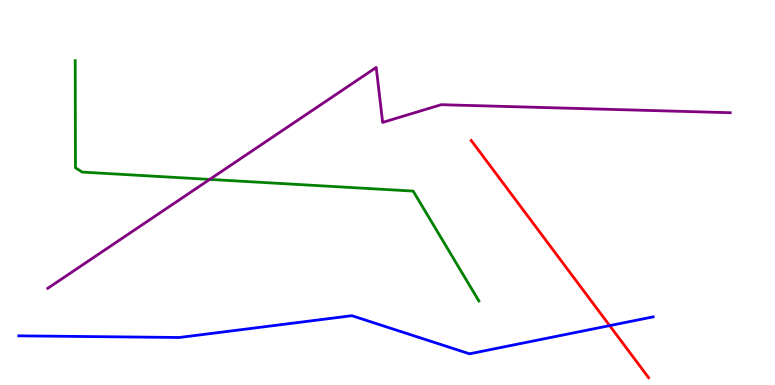[{'lines': ['blue', 'red'], 'intersections': [{'x': 7.87, 'y': 1.54}]}, {'lines': ['green', 'red'], 'intersections': []}, {'lines': ['purple', 'red'], 'intersections': []}, {'lines': ['blue', 'green'], 'intersections': []}, {'lines': ['blue', 'purple'], 'intersections': []}, {'lines': ['green', 'purple'], 'intersections': [{'x': 2.71, 'y': 5.34}]}]